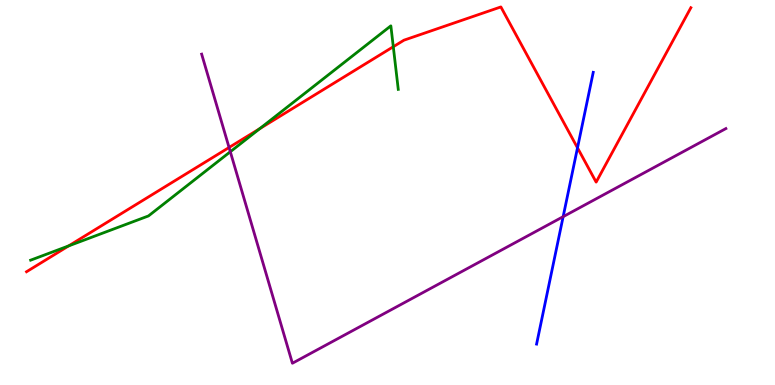[{'lines': ['blue', 'red'], 'intersections': [{'x': 7.45, 'y': 6.16}]}, {'lines': ['green', 'red'], 'intersections': [{'x': 0.886, 'y': 3.61}, {'x': 3.35, 'y': 6.66}, {'x': 5.07, 'y': 8.79}]}, {'lines': ['purple', 'red'], 'intersections': [{'x': 2.96, 'y': 6.17}]}, {'lines': ['blue', 'green'], 'intersections': []}, {'lines': ['blue', 'purple'], 'intersections': [{'x': 7.27, 'y': 4.37}]}, {'lines': ['green', 'purple'], 'intersections': [{'x': 2.97, 'y': 6.06}]}]